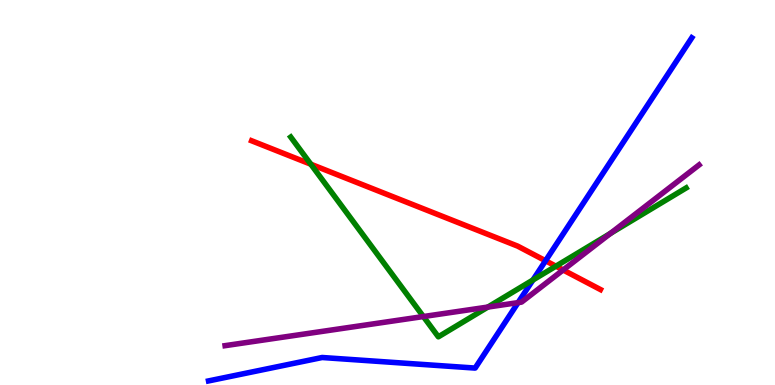[{'lines': ['blue', 'red'], 'intersections': [{'x': 7.04, 'y': 3.23}]}, {'lines': ['green', 'red'], 'intersections': [{'x': 4.01, 'y': 5.73}, {'x': 7.17, 'y': 3.09}]}, {'lines': ['purple', 'red'], 'intersections': [{'x': 7.27, 'y': 2.99}]}, {'lines': ['blue', 'green'], 'intersections': [{'x': 6.88, 'y': 2.73}]}, {'lines': ['blue', 'purple'], 'intersections': [{'x': 6.68, 'y': 2.14}]}, {'lines': ['green', 'purple'], 'intersections': [{'x': 5.46, 'y': 1.78}, {'x': 6.3, 'y': 2.02}, {'x': 7.88, 'y': 3.94}]}]